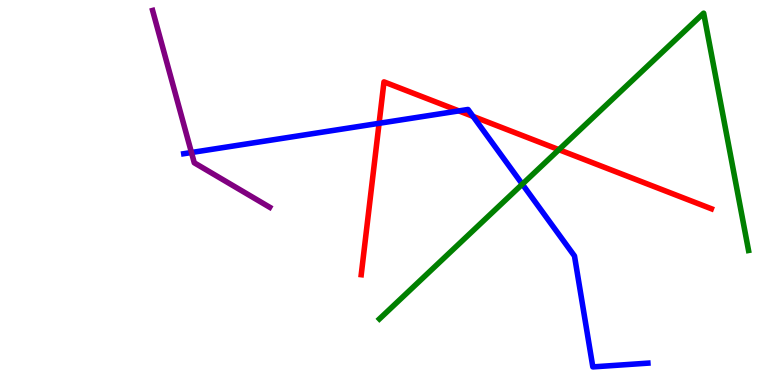[{'lines': ['blue', 'red'], 'intersections': [{'x': 4.89, 'y': 6.8}, {'x': 5.92, 'y': 7.12}, {'x': 6.1, 'y': 6.98}]}, {'lines': ['green', 'red'], 'intersections': [{'x': 7.21, 'y': 6.11}]}, {'lines': ['purple', 'red'], 'intersections': []}, {'lines': ['blue', 'green'], 'intersections': [{'x': 6.74, 'y': 5.22}]}, {'lines': ['blue', 'purple'], 'intersections': [{'x': 2.47, 'y': 6.04}]}, {'lines': ['green', 'purple'], 'intersections': []}]